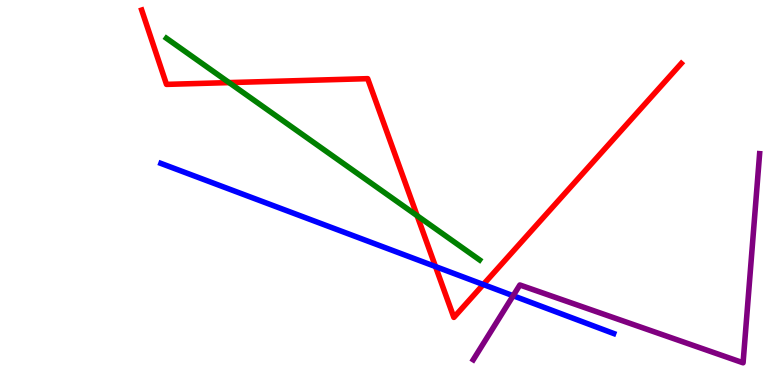[{'lines': ['blue', 'red'], 'intersections': [{'x': 5.62, 'y': 3.08}, {'x': 6.24, 'y': 2.61}]}, {'lines': ['green', 'red'], 'intersections': [{'x': 2.96, 'y': 7.85}, {'x': 5.38, 'y': 4.4}]}, {'lines': ['purple', 'red'], 'intersections': []}, {'lines': ['blue', 'green'], 'intersections': []}, {'lines': ['blue', 'purple'], 'intersections': [{'x': 6.62, 'y': 2.32}]}, {'lines': ['green', 'purple'], 'intersections': []}]